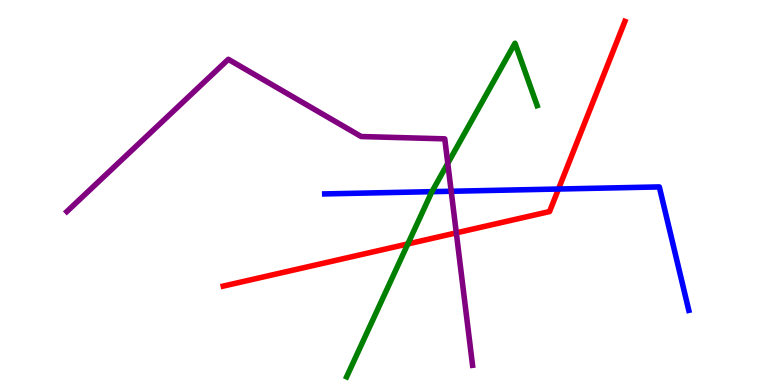[{'lines': ['blue', 'red'], 'intersections': [{'x': 7.21, 'y': 5.09}]}, {'lines': ['green', 'red'], 'intersections': [{'x': 5.26, 'y': 3.66}]}, {'lines': ['purple', 'red'], 'intersections': [{'x': 5.89, 'y': 3.95}]}, {'lines': ['blue', 'green'], 'intersections': [{'x': 5.57, 'y': 5.02}]}, {'lines': ['blue', 'purple'], 'intersections': [{'x': 5.82, 'y': 5.03}]}, {'lines': ['green', 'purple'], 'intersections': [{'x': 5.78, 'y': 5.76}]}]